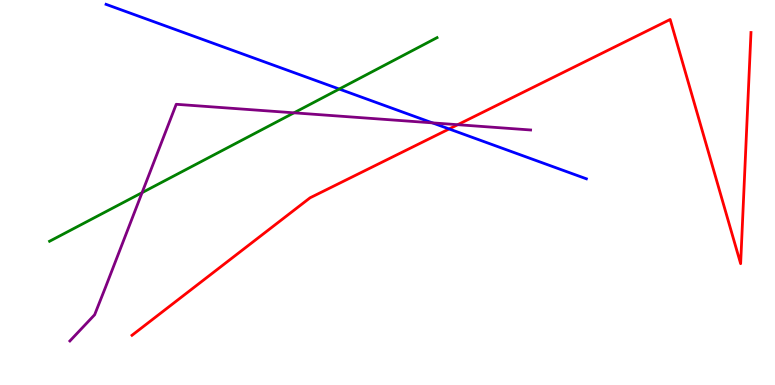[{'lines': ['blue', 'red'], 'intersections': [{'x': 5.8, 'y': 6.65}]}, {'lines': ['green', 'red'], 'intersections': []}, {'lines': ['purple', 'red'], 'intersections': [{'x': 5.91, 'y': 6.76}]}, {'lines': ['blue', 'green'], 'intersections': [{'x': 4.38, 'y': 7.69}]}, {'lines': ['blue', 'purple'], 'intersections': [{'x': 5.58, 'y': 6.81}]}, {'lines': ['green', 'purple'], 'intersections': [{'x': 1.83, 'y': 5.0}, {'x': 3.79, 'y': 7.07}]}]